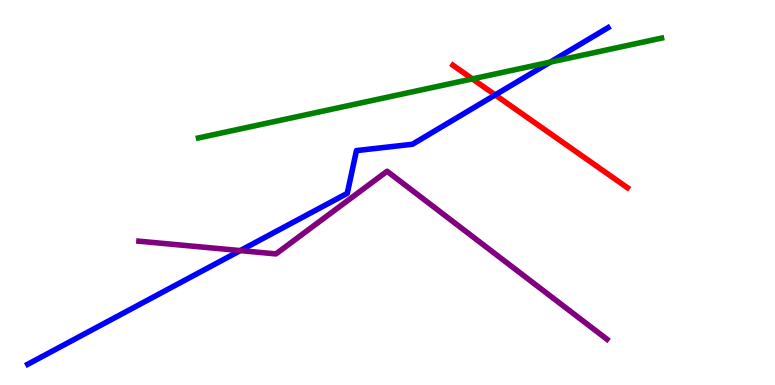[{'lines': ['blue', 'red'], 'intersections': [{'x': 6.39, 'y': 7.53}]}, {'lines': ['green', 'red'], 'intersections': [{'x': 6.1, 'y': 7.95}]}, {'lines': ['purple', 'red'], 'intersections': []}, {'lines': ['blue', 'green'], 'intersections': [{'x': 7.1, 'y': 8.39}]}, {'lines': ['blue', 'purple'], 'intersections': [{'x': 3.1, 'y': 3.49}]}, {'lines': ['green', 'purple'], 'intersections': []}]